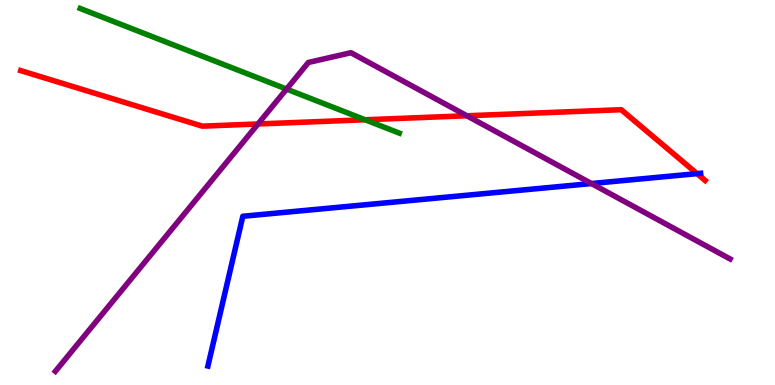[{'lines': ['blue', 'red'], 'intersections': [{'x': 8.99, 'y': 5.49}]}, {'lines': ['green', 'red'], 'intersections': [{'x': 4.71, 'y': 6.89}]}, {'lines': ['purple', 'red'], 'intersections': [{'x': 3.33, 'y': 6.78}, {'x': 6.02, 'y': 6.99}]}, {'lines': ['blue', 'green'], 'intersections': []}, {'lines': ['blue', 'purple'], 'intersections': [{'x': 7.63, 'y': 5.23}]}, {'lines': ['green', 'purple'], 'intersections': [{'x': 3.7, 'y': 7.69}]}]